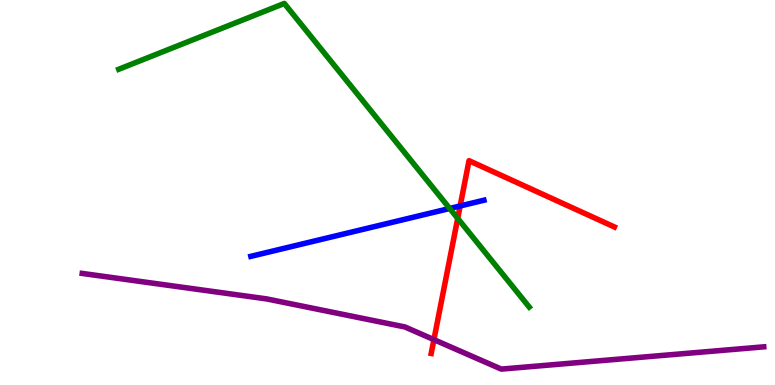[{'lines': ['blue', 'red'], 'intersections': [{'x': 5.94, 'y': 4.65}]}, {'lines': ['green', 'red'], 'intersections': [{'x': 5.91, 'y': 4.33}]}, {'lines': ['purple', 'red'], 'intersections': [{'x': 5.6, 'y': 1.18}]}, {'lines': ['blue', 'green'], 'intersections': [{'x': 5.8, 'y': 4.59}]}, {'lines': ['blue', 'purple'], 'intersections': []}, {'lines': ['green', 'purple'], 'intersections': []}]